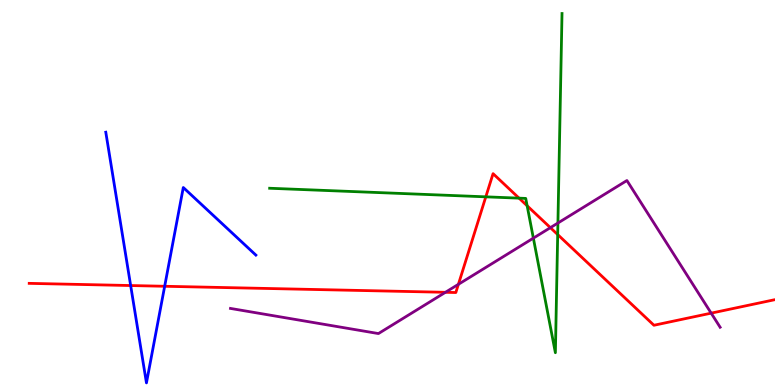[{'lines': ['blue', 'red'], 'intersections': [{'x': 1.69, 'y': 2.58}, {'x': 2.12, 'y': 2.56}]}, {'lines': ['green', 'red'], 'intersections': [{'x': 6.27, 'y': 4.89}, {'x': 6.7, 'y': 4.85}, {'x': 6.8, 'y': 4.66}, {'x': 7.2, 'y': 3.91}]}, {'lines': ['purple', 'red'], 'intersections': [{'x': 5.75, 'y': 2.41}, {'x': 5.91, 'y': 2.62}, {'x': 7.1, 'y': 4.09}, {'x': 9.18, 'y': 1.87}]}, {'lines': ['blue', 'green'], 'intersections': []}, {'lines': ['blue', 'purple'], 'intersections': []}, {'lines': ['green', 'purple'], 'intersections': [{'x': 6.88, 'y': 3.81}, {'x': 7.2, 'y': 4.21}]}]